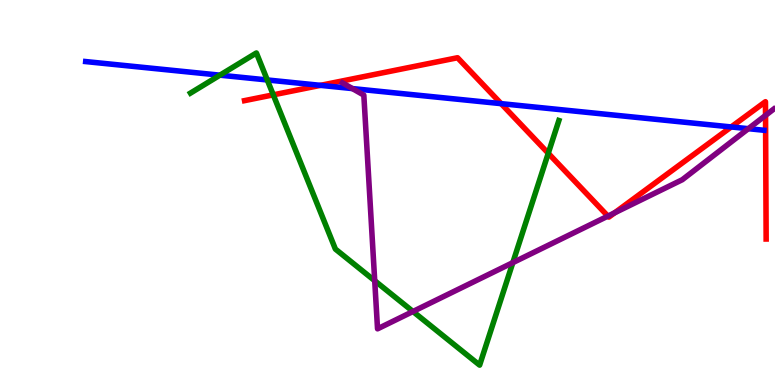[{'lines': ['blue', 'red'], 'intersections': [{'x': 4.13, 'y': 7.78}, {'x': 6.47, 'y': 7.31}, {'x': 9.43, 'y': 6.7}]}, {'lines': ['green', 'red'], 'intersections': [{'x': 3.53, 'y': 7.54}, {'x': 7.07, 'y': 6.02}]}, {'lines': ['purple', 'red'], 'intersections': [{'x': 7.84, 'y': 4.39}, {'x': 7.93, 'y': 4.47}, {'x': 9.88, 'y': 7.0}]}, {'lines': ['blue', 'green'], 'intersections': [{'x': 2.84, 'y': 8.05}, {'x': 3.45, 'y': 7.92}]}, {'lines': ['blue', 'purple'], 'intersections': [{'x': 4.55, 'y': 7.7}, {'x': 9.66, 'y': 6.66}]}, {'lines': ['green', 'purple'], 'intersections': [{'x': 4.84, 'y': 2.71}, {'x': 5.33, 'y': 1.91}, {'x': 6.62, 'y': 3.18}]}]